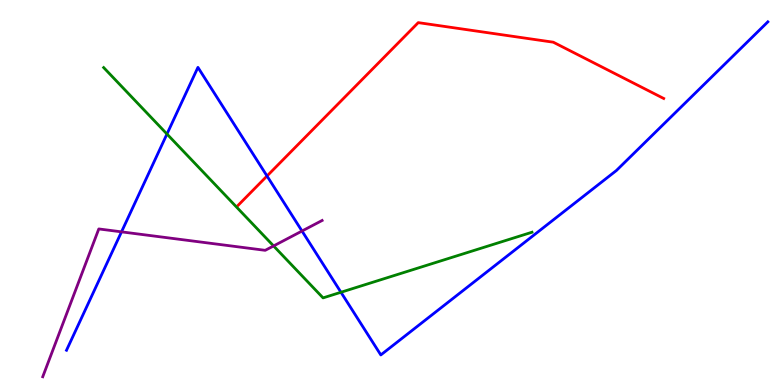[{'lines': ['blue', 'red'], 'intersections': [{'x': 3.45, 'y': 5.43}]}, {'lines': ['green', 'red'], 'intersections': []}, {'lines': ['purple', 'red'], 'intersections': []}, {'lines': ['blue', 'green'], 'intersections': [{'x': 2.15, 'y': 6.52}, {'x': 4.4, 'y': 2.41}]}, {'lines': ['blue', 'purple'], 'intersections': [{'x': 1.57, 'y': 3.98}, {'x': 3.9, 'y': 4.0}]}, {'lines': ['green', 'purple'], 'intersections': [{'x': 3.53, 'y': 3.61}]}]